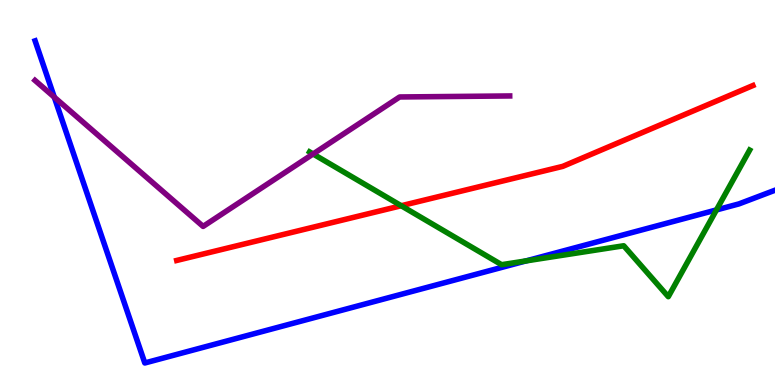[{'lines': ['blue', 'red'], 'intersections': []}, {'lines': ['green', 'red'], 'intersections': [{'x': 5.18, 'y': 4.66}]}, {'lines': ['purple', 'red'], 'intersections': []}, {'lines': ['blue', 'green'], 'intersections': [{'x': 6.79, 'y': 3.22}, {'x': 9.24, 'y': 4.55}]}, {'lines': ['blue', 'purple'], 'intersections': [{'x': 0.7, 'y': 7.48}]}, {'lines': ['green', 'purple'], 'intersections': [{'x': 4.04, 'y': 6.0}]}]